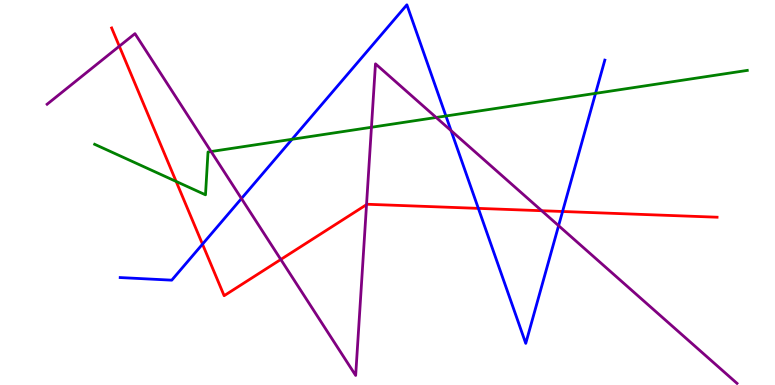[{'lines': ['blue', 'red'], 'intersections': [{'x': 2.61, 'y': 3.66}, {'x': 6.17, 'y': 4.59}, {'x': 7.26, 'y': 4.51}]}, {'lines': ['green', 'red'], 'intersections': [{'x': 2.27, 'y': 5.29}]}, {'lines': ['purple', 'red'], 'intersections': [{'x': 1.54, 'y': 8.8}, {'x': 3.62, 'y': 3.26}, {'x': 4.73, 'y': 4.68}, {'x': 6.99, 'y': 4.53}]}, {'lines': ['blue', 'green'], 'intersections': [{'x': 3.77, 'y': 6.38}, {'x': 5.75, 'y': 6.99}, {'x': 7.68, 'y': 7.57}]}, {'lines': ['blue', 'purple'], 'intersections': [{'x': 3.12, 'y': 4.84}, {'x': 5.82, 'y': 6.61}, {'x': 7.21, 'y': 4.14}]}, {'lines': ['green', 'purple'], 'intersections': [{'x': 2.72, 'y': 6.06}, {'x': 4.79, 'y': 6.69}, {'x': 5.63, 'y': 6.95}]}]